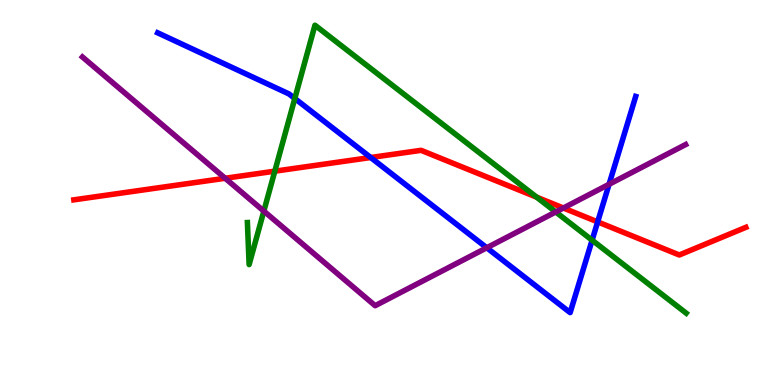[{'lines': ['blue', 'red'], 'intersections': [{'x': 4.78, 'y': 5.91}, {'x': 7.71, 'y': 4.24}]}, {'lines': ['green', 'red'], 'intersections': [{'x': 3.55, 'y': 5.55}, {'x': 6.92, 'y': 4.88}]}, {'lines': ['purple', 'red'], 'intersections': [{'x': 2.91, 'y': 5.37}, {'x': 7.27, 'y': 4.6}]}, {'lines': ['blue', 'green'], 'intersections': [{'x': 3.8, 'y': 7.44}, {'x': 7.64, 'y': 3.76}]}, {'lines': ['blue', 'purple'], 'intersections': [{'x': 6.28, 'y': 3.56}, {'x': 7.86, 'y': 5.21}]}, {'lines': ['green', 'purple'], 'intersections': [{'x': 3.4, 'y': 4.52}, {'x': 7.17, 'y': 4.49}]}]